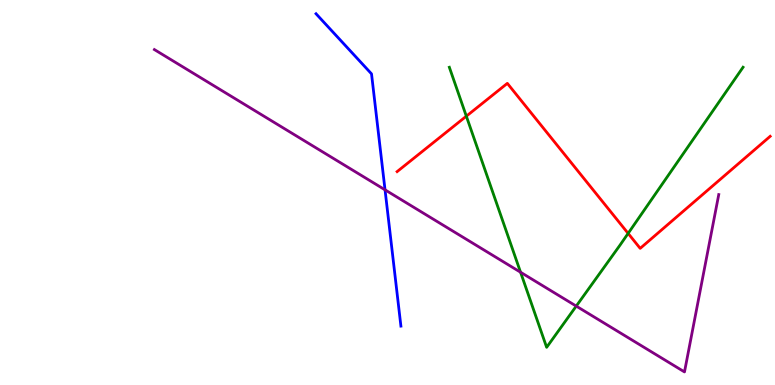[{'lines': ['blue', 'red'], 'intersections': []}, {'lines': ['green', 'red'], 'intersections': [{'x': 6.02, 'y': 6.98}, {'x': 8.1, 'y': 3.94}]}, {'lines': ['purple', 'red'], 'intersections': []}, {'lines': ['blue', 'green'], 'intersections': []}, {'lines': ['blue', 'purple'], 'intersections': [{'x': 4.97, 'y': 5.07}]}, {'lines': ['green', 'purple'], 'intersections': [{'x': 6.72, 'y': 2.93}, {'x': 7.44, 'y': 2.05}]}]